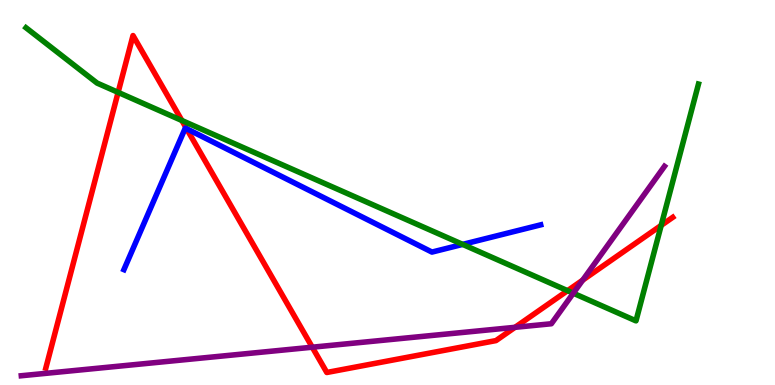[{'lines': ['blue', 'red'], 'intersections': [{'x': 2.41, 'y': 6.66}]}, {'lines': ['green', 'red'], 'intersections': [{'x': 1.52, 'y': 7.6}, {'x': 2.35, 'y': 6.87}, {'x': 7.32, 'y': 2.45}, {'x': 8.53, 'y': 4.15}]}, {'lines': ['purple', 'red'], 'intersections': [{'x': 4.03, 'y': 0.982}, {'x': 6.65, 'y': 1.5}, {'x': 7.52, 'y': 2.72}]}, {'lines': ['blue', 'green'], 'intersections': [{'x': 5.97, 'y': 3.65}]}, {'lines': ['blue', 'purple'], 'intersections': []}, {'lines': ['green', 'purple'], 'intersections': [{'x': 7.4, 'y': 2.38}]}]